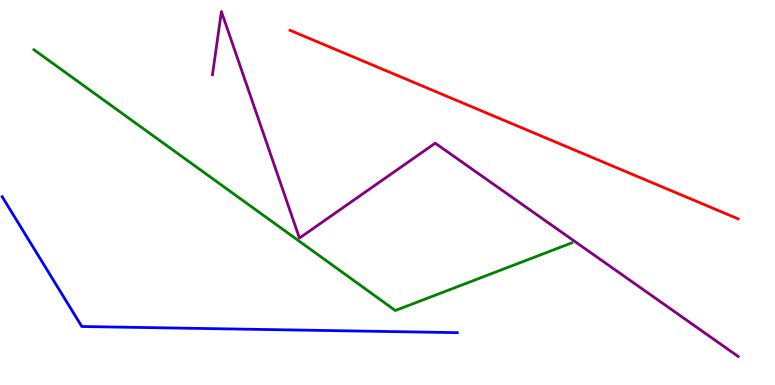[{'lines': ['blue', 'red'], 'intersections': []}, {'lines': ['green', 'red'], 'intersections': []}, {'lines': ['purple', 'red'], 'intersections': []}, {'lines': ['blue', 'green'], 'intersections': []}, {'lines': ['blue', 'purple'], 'intersections': []}, {'lines': ['green', 'purple'], 'intersections': []}]